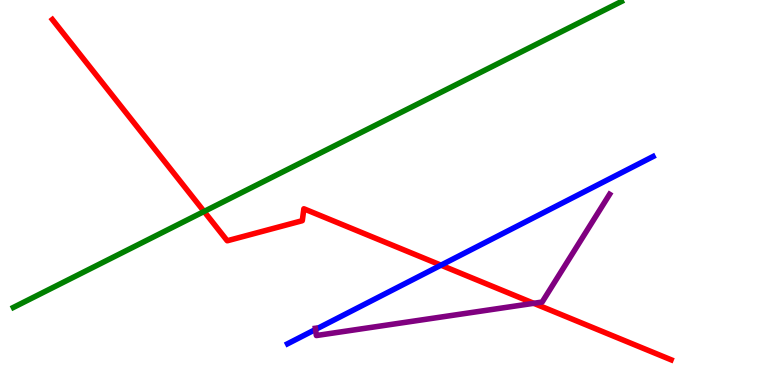[{'lines': ['blue', 'red'], 'intersections': [{'x': 5.69, 'y': 3.11}]}, {'lines': ['green', 'red'], 'intersections': [{'x': 2.63, 'y': 4.51}]}, {'lines': ['purple', 'red'], 'intersections': [{'x': 6.89, 'y': 2.12}]}, {'lines': ['blue', 'green'], 'intersections': []}, {'lines': ['blue', 'purple'], 'intersections': [{'x': 4.07, 'y': 1.44}]}, {'lines': ['green', 'purple'], 'intersections': []}]